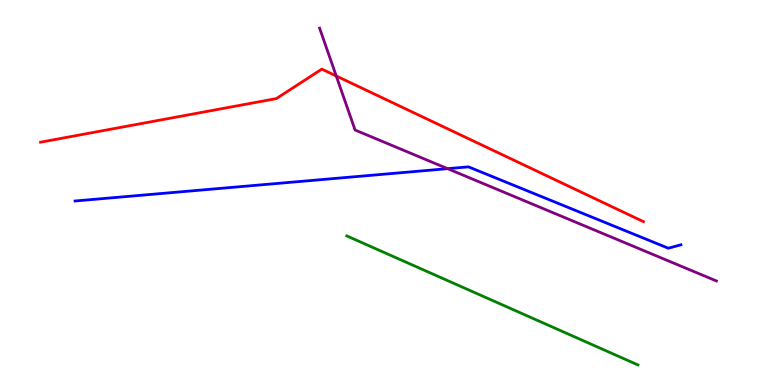[{'lines': ['blue', 'red'], 'intersections': []}, {'lines': ['green', 'red'], 'intersections': []}, {'lines': ['purple', 'red'], 'intersections': [{'x': 4.34, 'y': 8.03}]}, {'lines': ['blue', 'green'], 'intersections': []}, {'lines': ['blue', 'purple'], 'intersections': [{'x': 5.78, 'y': 5.62}]}, {'lines': ['green', 'purple'], 'intersections': []}]